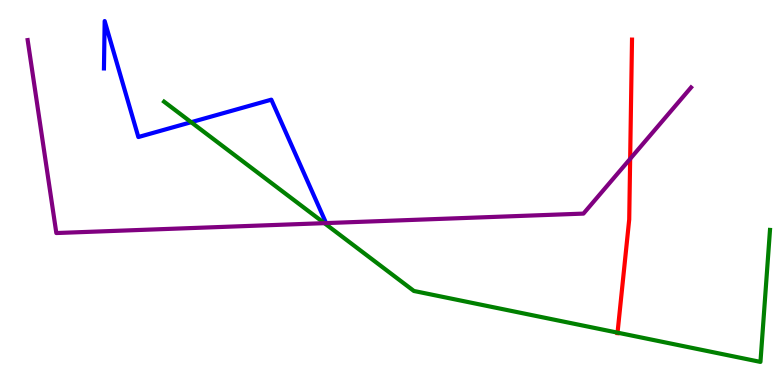[{'lines': ['blue', 'red'], 'intersections': []}, {'lines': ['green', 'red'], 'intersections': [{'x': 7.97, 'y': 1.36}]}, {'lines': ['purple', 'red'], 'intersections': [{'x': 8.13, 'y': 5.87}]}, {'lines': ['blue', 'green'], 'intersections': [{'x': 2.47, 'y': 6.83}]}, {'lines': ['blue', 'purple'], 'intersections': []}, {'lines': ['green', 'purple'], 'intersections': [{'x': 4.19, 'y': 4.2}]}]